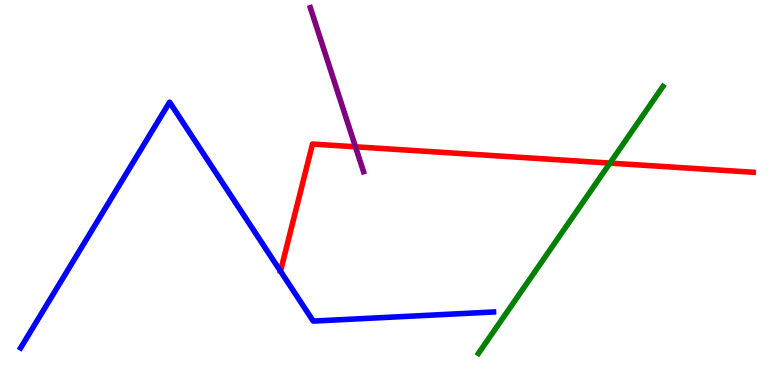[{'lines': ['blue', 'red'], 'intersections': []}, {'lines': ['green', 'red'], 'intersections': [{'x': 7.87, 'y': 5.76}]}, {'lines': ['purple', 'red'], 'intersections': [{'x': 4.59, 'y': 6.19}]}, {'lines': ['blue', 'green'], 'intersections': []}, {'lines': ['blue', 'purple'], 'intersections': []}, {'lines': ['green', 'purple'], 'intersections': []}]